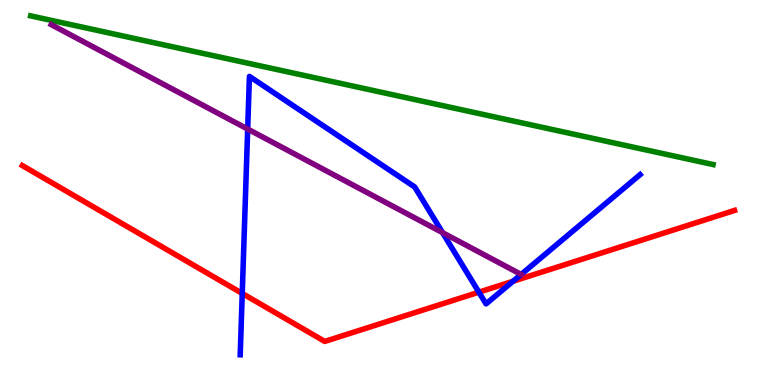[{'lines': ['blue', 'red'], 'intersections': [{'x': 3.13, 'y': 2.38}, {'x': 6.18, 'y': 2.41}, {'x': 6.62, 'y': 2.69}]}, {'lines': ['green', 'red'], 'intersections': []}, {'lines': ['purple', 'red'], 'intersections': []}, {'lines': ['blue', 'green'], 'intersections': []}, {'lines': ['blue', 'purple'], 'intersections': [{'x': 3.2, 'y': 6.65}, {'x': 5.71, 'y': 3.96}, {'x': 6.72, 'y': 2.87}]}, {'lines': ['green', 'purple'], 'intersections': []}]